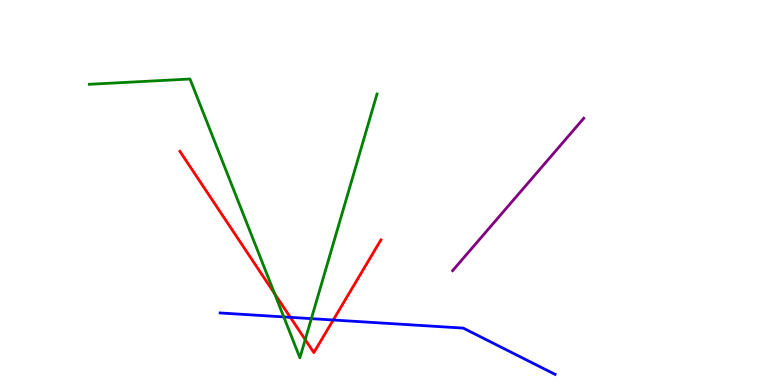[{'lines': ['blue', 'red'], 'intersections': [{'x': 3.75, 'y': 1.76}, {'x': 4.3, 'y': 1.69}]}, {'lines': ['green', 'red'], 'intersections': [{'x': 3.54, 'y': 2.37}, {'x': 3.94, 'y': 1.18}]}, {'lines': ['purple', 'red'], 'intersections': []}, {'lines': ['blue', 'green'], 'intersections': [{'x': 3.66, 'y': 1.77}, {'x': 4.02, 'y': 1.72}]}, {'lines': ['blue', 'purple'], 'intersections': []}, {'lines': ['green', 'purple'], 'intersections': []}]